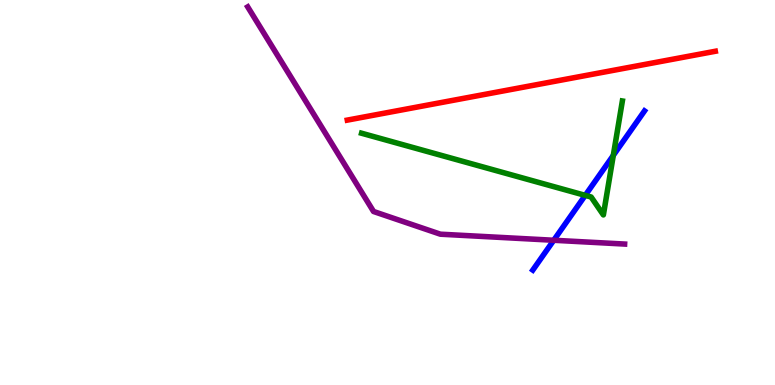[{'lines': ['blue', 'red'], 'intersections': []}, {'lines': ['green', 'red'], 'intersections': []}, {'lines': ['purple', 'red'], 'intersections': []}, {'lines': ['blue', 'green'], 'intersections': [{'x': 7.55, 'y': 4.93}, {'x': 7.91, 'y': 5.96}]}, {'lines': ['blue', 'purple'], 'intersections': [{'x': 7.14, 'y': 3.76}]}, {'lines': ['green', 'purple'], 'intersections': []}]